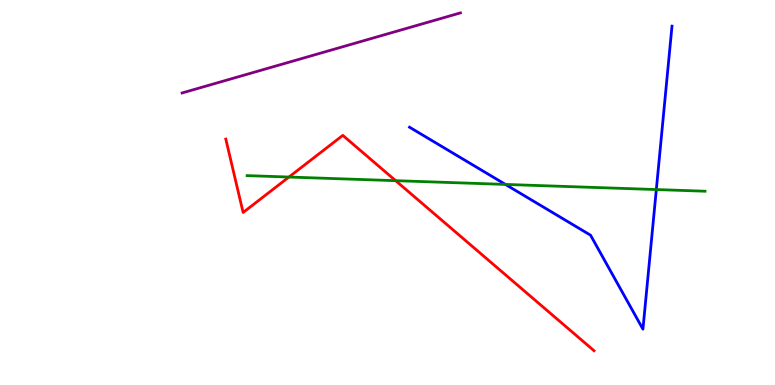[{'lines': ['blue', 'red'], 'intersections': []}, {'lines': ['green', 'red'], 'intersections': [{'x': 3.73, 'y': 5.4}, {'x': 5.11, 'y': 5.31}]}, {'lines': ['purple', 'red'], 'intersections': []}, {'lines': ['blue', 'green'], 'intersections': [{'x': 6.52, 'y': 5.21}, {'x': 8.47, 'y': 5.08}]}, {'lines': ['blue', 'purple'], 'intersections': []}, {'lines': ['green', 'purple'], 'intersections': []}]